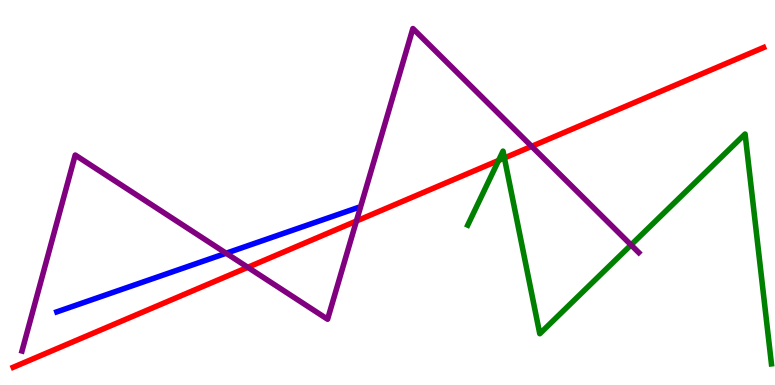[{'lines': ['blue', 'red'], 'intersections': []}, {'lines': ['green', 'red'], 'intersections': [{'x': 6.43, 'y': 5.83}, {'x': 6.51, 'y': 5.9}]}, {'lines': ['purple', 'red'], 'intersections': [{'x': 3.2, 'y': 3.06}, {'x': 4.6, 'y': 4.26}, {'x': 6.86, 'y': 6.2}]}, {'lines': ['blue', 'green'], 'intersections': []}, {'lines': ['blue', 'purple'], 'intersections': [{'x': 2.92, 'y': 3.42}]}, {'lines': ['green', 'purple'], 'intersections': [{'x': 8.14, 'y': 3.64}]}]